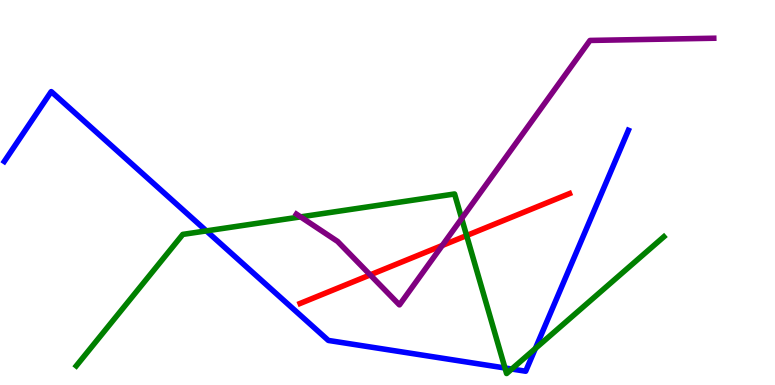[{'lines': ['blue', 'red'], 'intersections': []}, {'lines': ['green', 'red'], 'intersections': [{'x': 6.02, 'y': 3.88}]}, {'lines': ['purple', 'red'], 'intersections': [{'x': 4.78, 'y': 2.86}, {'x': 5.71, 'y': 3.62}]}, {'lines': ['blue', 'green'], 'intersections': [{'x': 2.66, 'y': 4.0}, {'x': 6.52, 'y': 0.442}, {'x': 6.6, 'y': 0.414}, {'x': 6.91, 'y': 0.948}]}, {'lines': ['blue', 'purple'], 'intersections': []}, {'lines': ['green', 'purple'], 'intersections': [{'x': 3.88, 'y': 4.37}, {'x': 5.96, 'y': 4.32}]}]